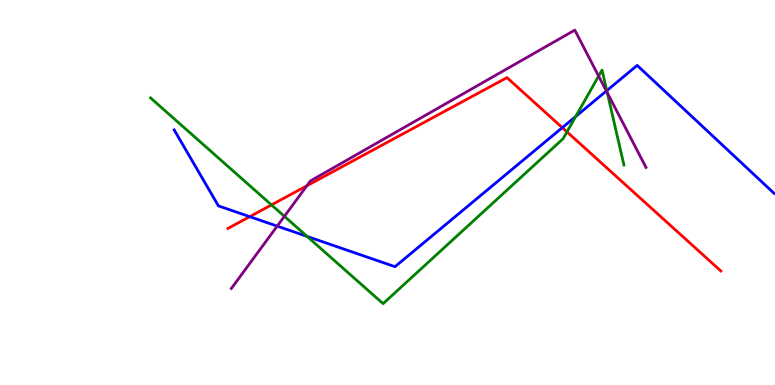[{'lines': ['blue', 'red'], 'intersections': [{'x': 3.22, 'y': 4.37}, {'x': 7.26, 'y': 6.68}]}, {'lines': ['green', 'red'], 'intersections': [{'x': 3.5, 'y': 4.68}, {'x': 7.32, 'y': 6.57}]}, {'lines': ['purple', 'red'], 'intersections': [{'x': 3.96, 'y': 5.17}]}, {'lines': ['blue', 'green'], 'intersections': [{'x': 3.96, 'y': 3.86}, {'x': 7.43, 'y': 6.97}, {'x': 7.83, 'y': 7.65}]}, {'lines': ['blue', 'purple'], 'intersections': [{'x': 3.58, 'y': 4.13}, {'x': 7.82, 'y': 7.64}]}, {'lines': ['green', 'purple'], 'intersections': [{'x': 3.67, 'y': 4.38}, {'x': 7.72, 'y': 8.02}, {'x': 7.84, 'y': 7.59}]}]